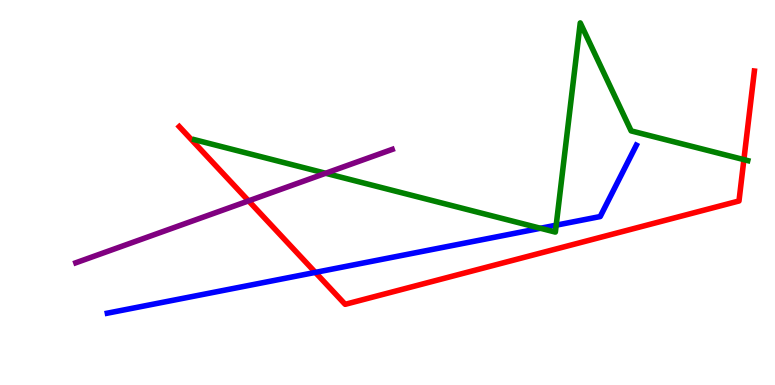[{'lines': ['blue', 'red'], 'intersections': [{'x': 4.07, 'y': 2.92}]}, {'lines': ['green', 'red'], 'intersections': [{'x': 9.6, 'y': 5.85}]}, {'lines': ['purple', 'red'], 'intersections': [{'x': 3.21, 'y': 4.78}]}, {'lines': ['blue', 'green'], 'intersections': [{'x': 6.97, 'y': 4.07}, {'x': 7.18, 'y': 4.15}]}, {'lines': ['blue', 'purple'], 'intersections': []}, {'lines': ['green', 'purple'], 'intersections': [{'x': 4.2, 'y': 5.5}]}]